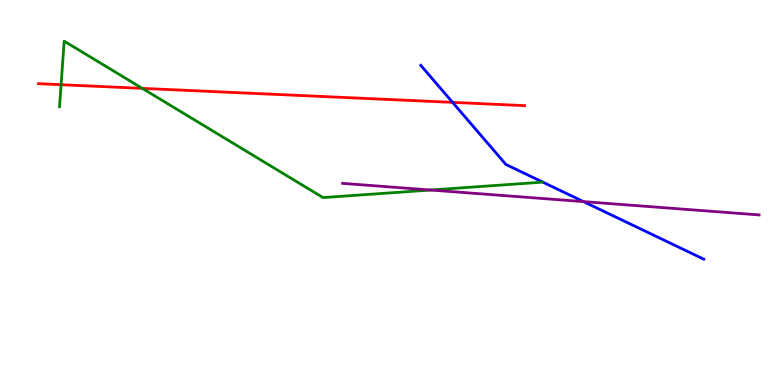[{'lines': ['blue', 'red'], 'intersections': [{'x': 5.84, 'y': 7.34}]}, {'lines': ['green', 'red'], 'intersections': [{'x': 0.788, 'y': 7.8}, {'x': 1.84, 'y': 7.7}]}, {'lines': ['purple', 'red'], 'intersections': []}, {'lines': ['blue', 'green'], 'intersections': []}, {'lines': ['blue', 'purple'], 'intersections': [{'x': 7.53, 'y': 4.76}]}, {'lines': ['green', 'purple'], 'intersections': [{'x': 5.56, 'y': 5.06}]}]